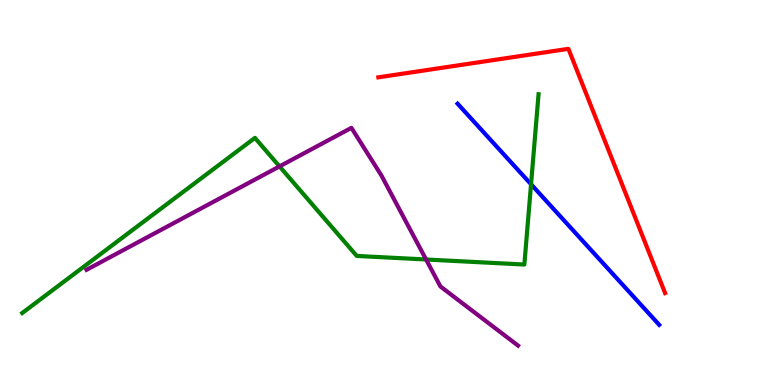[{'lines': ['blue', 'red'], 'intersections': []}, {'lines': ['green', 'red'], 'intersections': []}, {'lines': ['purple', 'red'], 'intersections': []}, {'lines': ['blue', 'green'], 'intersections': [{'x': 6.85, 'y': 5.21}]}, {'lines': ['blue', 'purple'], 'intersections': []}, {'lines': ['green', 'purple'], 'intersections': [{'x': 3.61, 'y': 5.68}, {'x': 5.5, 'y': 3.26}]}]